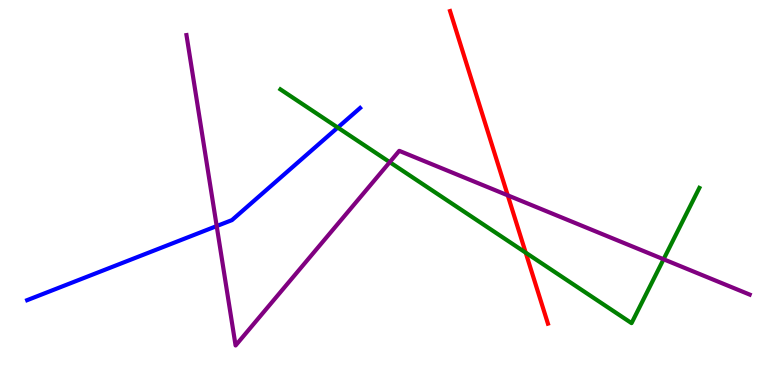[{'lines': ['blue', 'red'], 'intersections': []}, {'lines': ['green', 'red'], 'intersections': [{'x': 6.78, 'y': 3.44}]}, {'lines': ['purple', 'red'], 'intersections': [{'x': 6.55, 'y': 4.93}]}, {'lines': ['blue', 'green'], 'intersections': [{'x': 4.36, 'y': 6.69}]}, {'lines': ['blue', 'purple'], 'intersections': [{'x': 2.8, 'y': 4.13}]}, {'lines': ['green', 'purple'], 'intersections': [{'x': 5.03, 'y': 5.79}, {'x': 8.56, 'y': 3.27}]}]